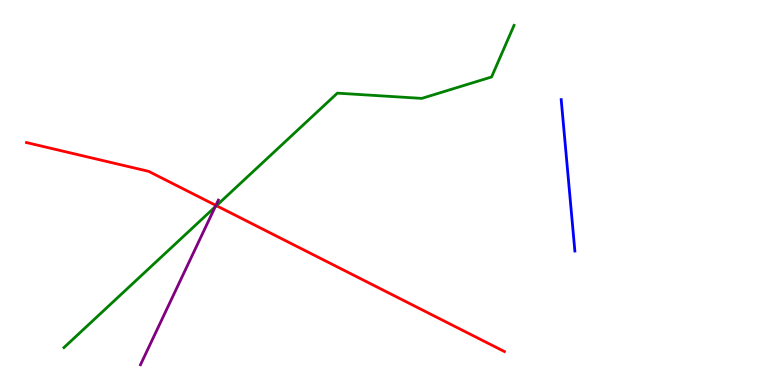[{'lines': ['blue', 'red'], 'intersections': []}, {'lines': ['green', 'red'], 'intersections': [{'x': 2.79, 'y': 4.66}]}, {'lines': ['purple', 'red'], 'intersections': [{'x': 2.79, 'y': 4.67}]}, {'lines': ['blue', 'green'], 'intersections': []}, {'lines': ['blue', 'purple'], 'intersections': []}, {'lines': ['green', 'purple'], 'intersections': [{'x': 2.78, 'y': 4.63}]}]